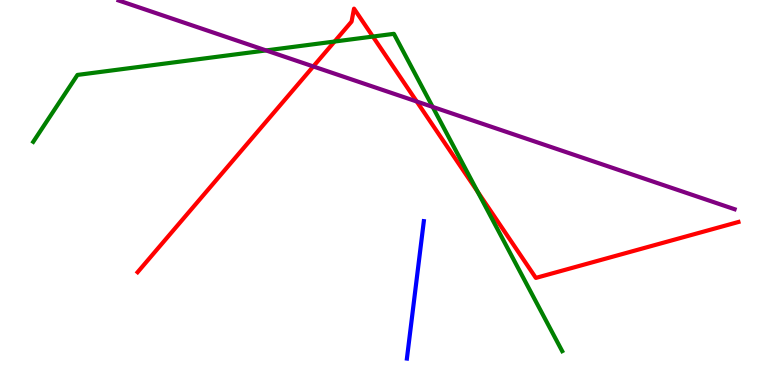[{'lines': ['blue', 'red'], 'intersections': []}, {'lines': ['green', 'red'], 'intersections': [{'x': 4.32, 'y': 8.92}, {'x': 4.81, 'y': 9.05}, {'x': 6.16, 'y': 5.02}]}, {'lines': ['purple', 'red'], 'intersections': [{'x': 4.04, 'y': 8.27}, {'x': 5.38, 'y': 7.36}]}, {'lines': ['blue', 'green'], 'intersections': []}, {'lines': ['blue', 'purple'], 'intersections': []}, {'lines': ['green', 'purple'], 'intersections': [{'x': 3.43, 'y': 8.69}, {'x': 5.58, 'y': 7.22}]}]